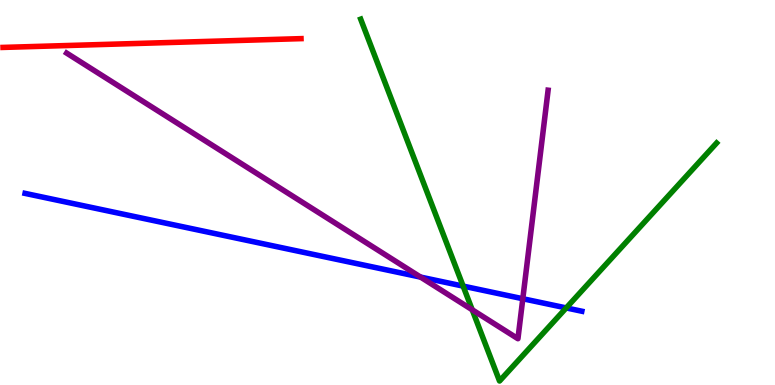[{'lines': ['blue', 'red'], 'intersections': []}, {'lines': ['green', 'red'], 'intersections': []}, {'lines': ['purple', 'red'], 'intersections': []}, {'lines': ['blue', 'green'], 'intersections': [{'x': 5.98, 'y': 2.57}, {'x': 7.31, 'y': 2.0}]}, {'lines': ['blue', 'purple'], 'intersections': [{'x': 5.43, 'y': 2.8}, {'x': 6.75, 'y': 2.24}]}, {'lines': ['green', 'purple'], 'intersections': [{'x': 6.09, 'y': 1.95}]}]